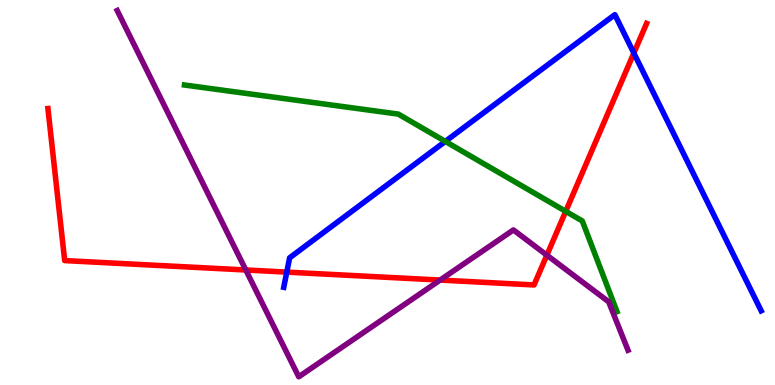[{'lines': ['blue', 'red'], 'intersections': [{'x': 3.7, 'y': 2.93}, {'x': 8.18, 'y': 8.62}]}, {'lines': ['green', 'red'], 'intersections': [{'x': 7.3, 'y': 4.51}]}, {'lines': ['purple', 'red'], 'intersections': [{'x': 3.17, 'y': 2.99}, {'x': 5.68, 'y': 2.73}, {'x': 7.06, 'y': 3.37}]}, {'lines': ['blue', 'green'], 'intersections': [{'x': 5.75, 'y': 6.33}]}, {'lines': ['blue', 'purple'], 'intersections': []}, {'lines': ['green', 'purple'], 'intersections': []}]